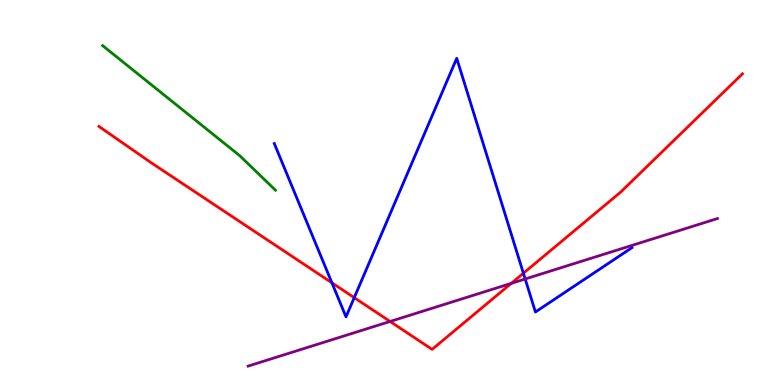[{'lines': ['blue', 'red'], 'intersections': [{'x': 4.28, 'y': 2.65}, {'x': 4.57, 'y': 2.27}, {'x': 6.75, 'y': 2.9}]}, {'lines': ['green', 'red'], 'intersections': []}, {'lines': ['purple', 'red'], 'intersections': [{'x': 5.03, 'y': 1.65}, {'x': 6.6, 'y': 2.64}]}, {'lines': ['blue', 'green'], 'intersections': []}, {'lines': ['blue', 'purple'], 'intersections': [{'x': 6.78, 'y': 2.75}]}, {'lines': ['green', 'purple'], 'intersections': []}]